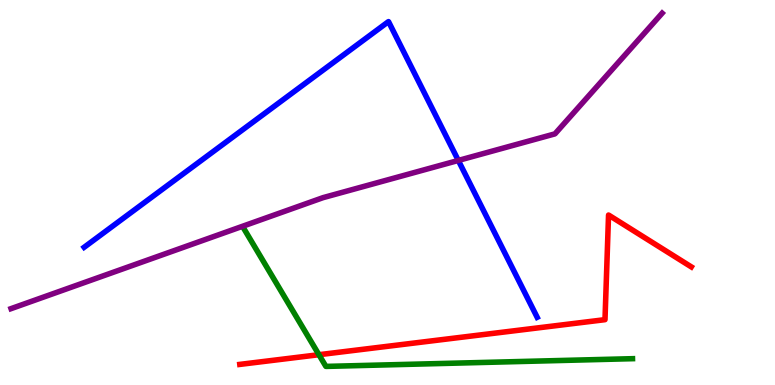[{'lines': ['blue', 'red'], 'intersections': []}, {'lines': ['green', 'red'], 'intersections': [{'x': 4.12, 'y': 0.787}]}, {'lines': ['purple', 'red'], 'intersections': []}, {'lines': ['blue', 'green'], 'intersections': []}, {'lines': ['blue', 'purple'], 'intersections': [{'x': 5.91, 'y': 5.83}]}, {'lines': ['green', 'purple'], 'intersections': []}]